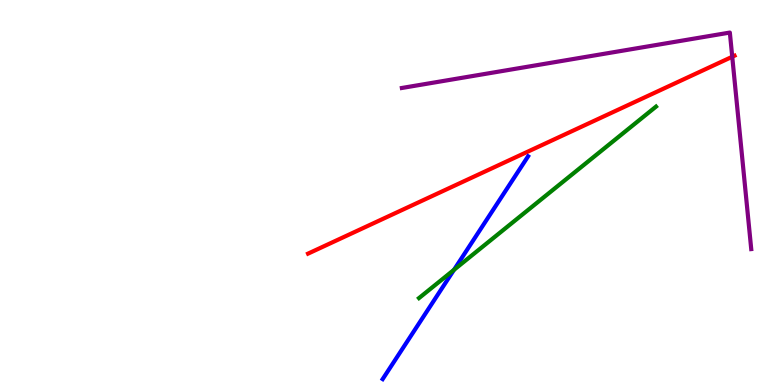[{'lines': ['blue', 'red'], 'intersections': []}, {'lines': ['green', 'red'], 'intersections': []}, {'lines': ['purple', 'red'], 'intersections': [{'x': 9.45, 'y': 8.53}]}, {'lines': ['blue', 'green'], 'intersections': [{'x': 5.86, 'y': 2.99}]}, {'lines': ['blue', 'purple'], 'intersections': []}, {'lines': ['green', 'purple'], 'intersections': []}]